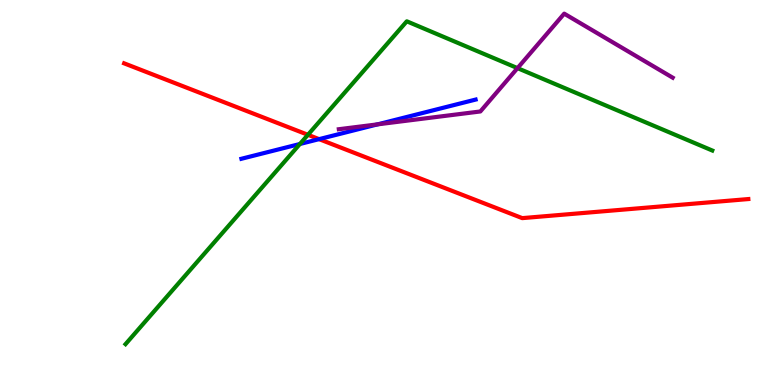[{'lines': ['blue', 'red'], 'intersections': [{'x': 4.12, 'y': 6.39}]}, {'lines': ['green', 'red'], 'intersections': [{'x': 3.97, 'y': 6.5}]}, {'lines': ['purple', 'red'], 'intersections': []}, {'lines': ['blue', 'green'], 'intersections': [{'x': 3.87, 'y': 6.26}]}, {'lines': ['blue', 'purple'], 'intersections': [{'x': 4.87, 'y': 6.77}]}, {'lines': ['green', 'purple'], 'intersections': [{'x': 6.68, 'y': 8.23}]}]